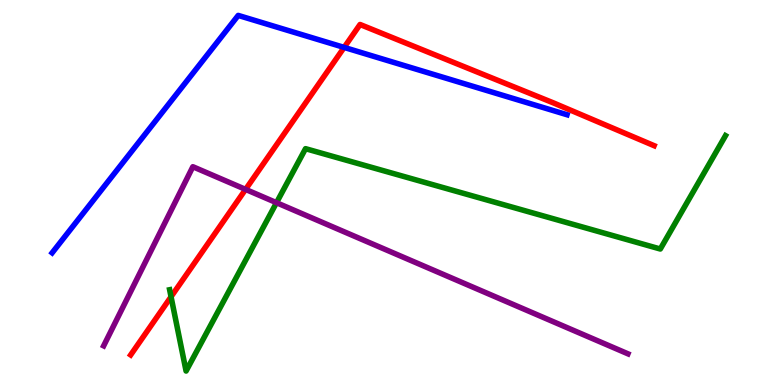[{'lines': ['blue', 'red'], 'intersections': [{'x': 4.44, 'y': 8.77}]}, {'lines': ['green', 'red'], 'intersections': [{'x': 2.21, 'y': 2.29}]}, {'lines': ['purple', 'red'], 'intersections': [{'x': 3.17, 'y': 5.08}]}, {'lines': ['blue', 'green'], 'intersections': []}, {'lines': ['blue', 'purple'], 'intersections': []}, {'lines': ['green', 'purple'], 'intersections': [{'x': 3.57, 'y': 4.74}]}]